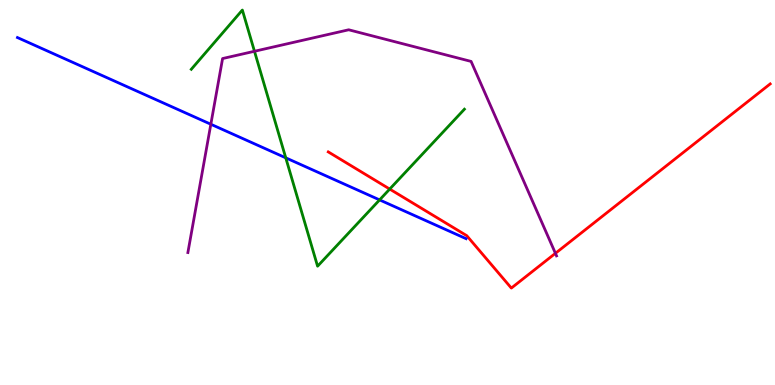[{'lines': ['blue', 'red'], 'intersections': []}, {'lines': ['green', 'red'], 'intersections': [{'x': 5.03, 'y': 5.09}]}, {'lines': ['purple', 'red'], 'intersections': [{'x': 7.17, 'y': 3.42}]}, {'lines': ['blue', 'green'], 'intersections': [{'x': 3.69, 'y': 5.9}, {'x': 4.9, 'y': 4.81}]}, {'lines': ['blue', 'purple'], 'intersections': [{'x': 2.72, 'y': 6.77}]}, {'lines': ['green', 'purple'], 'intersections': [{'x': 3.28, 'y': 8.67}]}]